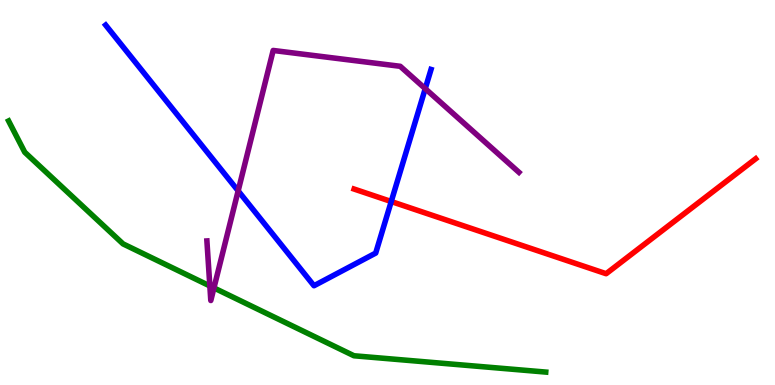[{'lines': ['blue', 'red'], 'intersections': [{'x': 5.05, 'y': 4.77}]}, {'lines': ['green', 'red'], 'intersections': []}, {'lines': ['purple', 'red'], 'intersections': []}, {'lines': ['blue', 'green'], 'intersections': []}, {'lines': ['blue', 'purple'], 'intersections': [{'x': 3.07, 'y': 5.04}, {'x': 5.49, 'y': 7.7}]}, {'lines': ['green', 'purple'], 'intersections': [{'x': 2.71, 'y': 2.57}, {'x': 2.76, 'y': 2.52}]}]